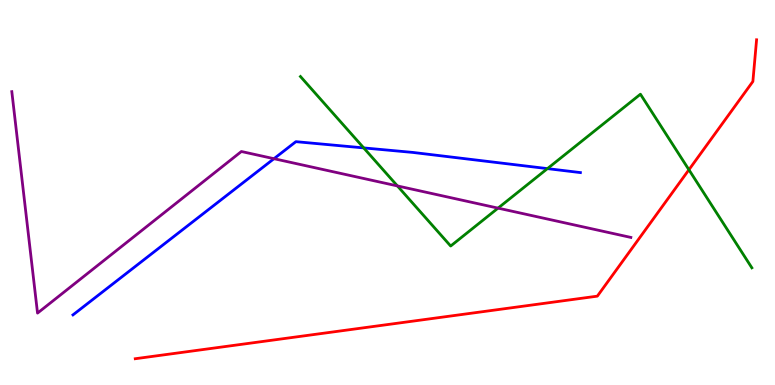[{'lines': ['blue', 'red'], 'intersections': []}, {'lines': ['green', 'red'], 'intersections': [{'x': 8.89, 'y': 5.59}]}, {'lines': ['purple', 'red'], 'intersections': []}, {'lines': ['blue', 'green'], 'intersections': [{'x': 4.69, 'y': 6.16}, {'x': 7.06, 'y': 5.62}]}, {'lines': ['blue', 'purple'], 'intersections': [{'x': 3.54, 'y': 5.88}]}, {'lines': ['green', 'purple'], 'intersections': [{'x': 5.13, 'y': 5.17}, {'x': 6.43, 'y': 4.59}]}]